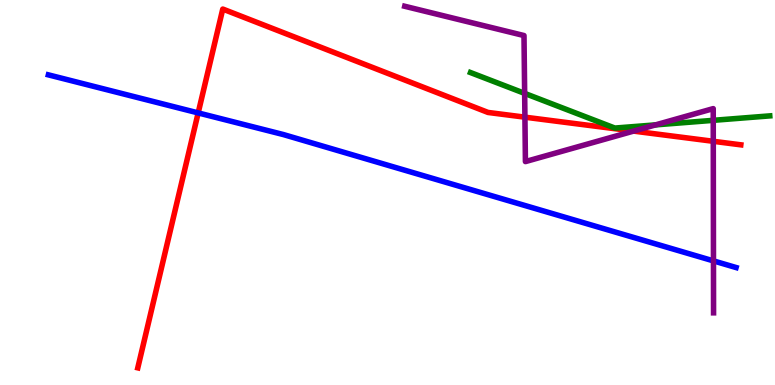[{'lines': ['blue', 'red'], 'intersections': [{'x': 2.56, 'y': 7.07}]}, {'lines': ['green', 'red'], 'intersections': []}, {'lines': ['purple', 'red'], 'intersections': [{'x': 6.77, 'y': 6.96}, {'x': 8.18, 'y': 6.6}, {'x': 9.2, 'y': 6.33}]}, {'lines': ['blue', 'green'], 'intersections': []}, {'lines': ['blue', 'purple'], 'intersections': [{'x': 9.21, 'y': 3.22}]}, {'lines': ['green', 'purple'], 'intersections': [{'x': 6.77, 'y': 7.57}, {'x': 8.46, 'y': 6.76}, {'x': 9.2, 'y': 6.87}]}]